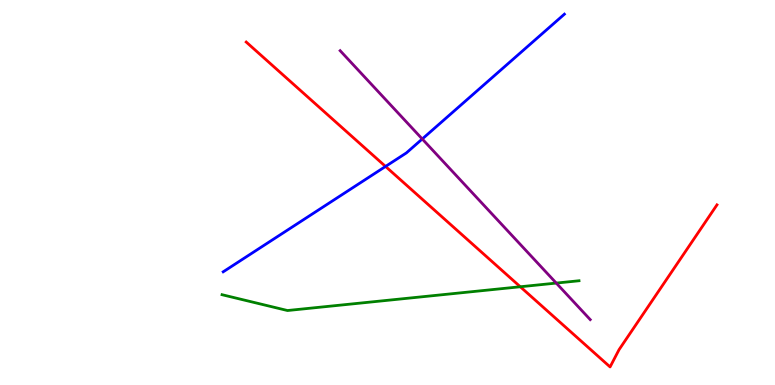[{'lines': ['blue', 'red'], 'intersections': [{'x': 4.97, 'y': 5.68}]}, {'lines': ['green', 'red'], 'intersections': [{'x': 6.71, 'y': 2.55}]}, {'lines': ['purple', 'red'], 'intersections': []}, {'lines': ['blue', 'green'], 'intersections': []}, {'lines': ['blue', 'purple'], 'intersections': [{'x': 5.45, 'y': 6.39}]}, {'lines': ['green', 'purple'], 'intersections': [{'x': 7.18, 'y': 2.65}]}]